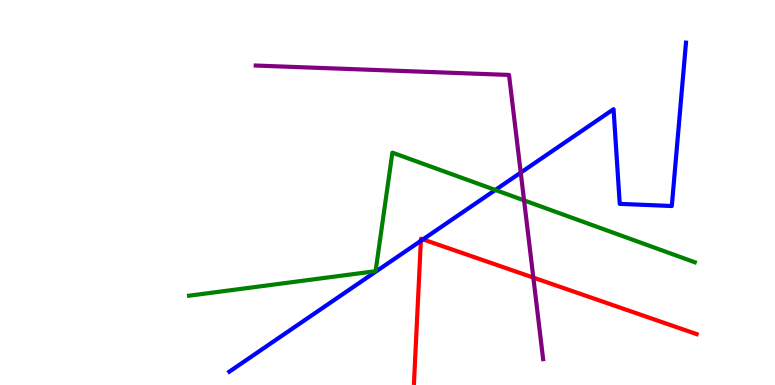[{'lines': ['blue', 'red'], 'intersections': [{'x': 5.43, 'y': 3.74}, {'x': 5.46, 'y': 3.78}]}, {'lines': ['green', 'red'], 'intersections': []}, {'lines': ['purple', 'red'], 'intersections': [{'x': 6.88, 'y': 2.79}]}, {'lines': ['blue', 'green'], 'intersections': [{'x': 6.39, 'y': 5.07}]}, {'lines': ['blue', 'purple'], 'intersections': [{'x': 6.72, 'y': 5.52}]}, {'lines': ['green', 'purple'], 'intersections': [{'x': 6.76, 'y': 4.8}]}]